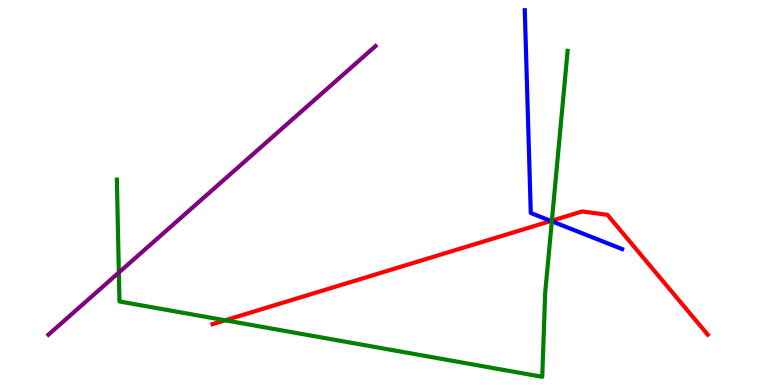[{'lines': ['blue', 'red'], 'intersections': [{'x': 7.11, 'y': 4.26}]}, {'lines': ['green', 'red'], 'intersections': [{'x': 2.91, 'y': 1.68}, {'x': 7.12, 'y': 4.27}]}, {'lines': ['purple', 'red'], 'intersections': []}, {'lines': ['blue', 'green'], 'intersections': [{'x': 7.12, 'y': 4.25}]}, {'lines': ['blue', 'purple'], 'intersections': []}, {'lines': ['green', 'purple'], 'intersections': [{'x': 1.53, 'y': 2.92}]}]